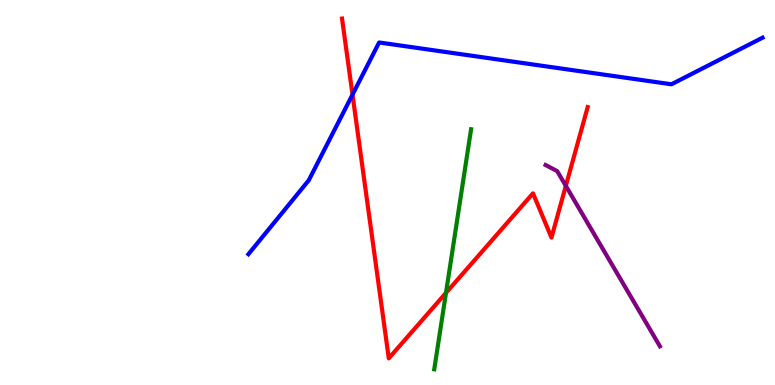[{'lines': ['blue', 'red'], 'intersections': [{'x': 4.55, 'y': 7.54}]}, {'lines': ['green', 'red'], 'intersections': [{'x': 5.75, 'y': 2.39}]}, {'lines': ['purple', 'red'], 'intersections': [{'x': 7.3, 'y': 5.17}]}, {'lines': ['blue', 'green'], 'intersections': []}, {'lines': ['blue', 'purple'], 'intersections': []}, {'lines': ['green', 'purple'], 'intersections': []}]